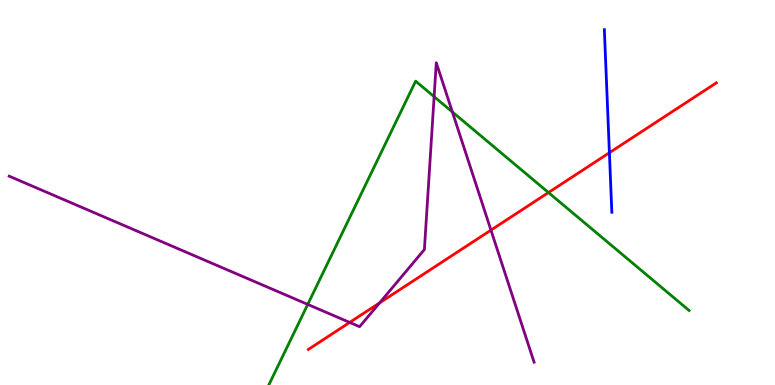[{'lines': ['blue', 'red'], 'intersections': [{'x': 7.86, 'y': 6.03}]}, {'lines': ['green', 'red'], 'intersections': [{'x': 7.08, 'y': 5.0}]}, {'lines': ['purple', 'red'], 'intersections': [{'x': 4.51, 'y': 1.63}, {'x': 4.9, 'y': 2.13}, {'x': 6.33, 'y': 4.02}]}, {'lines': ['blue', 'green'], 'intersections': []}, {'lines': ['blue', 'purple'], 'intersections': []}, {'lines': ['green', 'purple'], 'intersections': [{'x': 3.97, 'y': 2.09}, {'x': 5.6, 'y': 7.49}, {'x': 5.84, 'y': 7.09}]}]